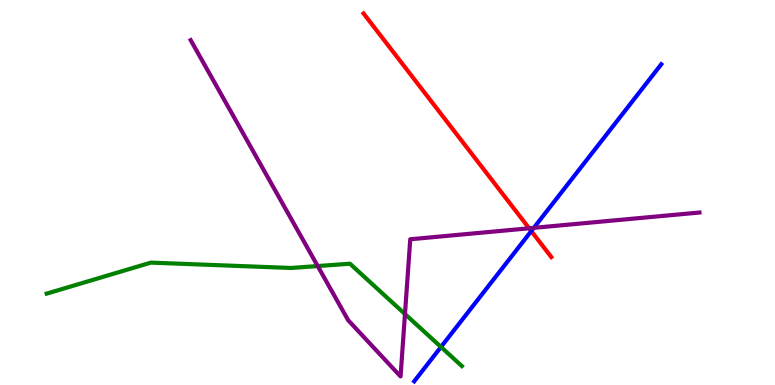[{'lines': ['blue', 'red'], 'intersections': [{'x': 6.86, 'y': 4.0}]}, {'lines': ['green', 'red'], 'intersections': []}, {'lines': ['purple', 'red'], 'intersections': [{'x': 6.83, 'y': 4.07}]}, {'lines': ['blue', 'green'], 'intersections': [{'x': 5.69, 'y': 0.988}]}, {'lines': ['blue', 'purple'], 'intersections': [{'x': 6.89, 'y': 4.08}]}, {'lines': ['green', 'purple'], 'intersections': [{'x': 4.1, 'y': 3.09}, {'x': 5.23, 'y': 1.84}]}]